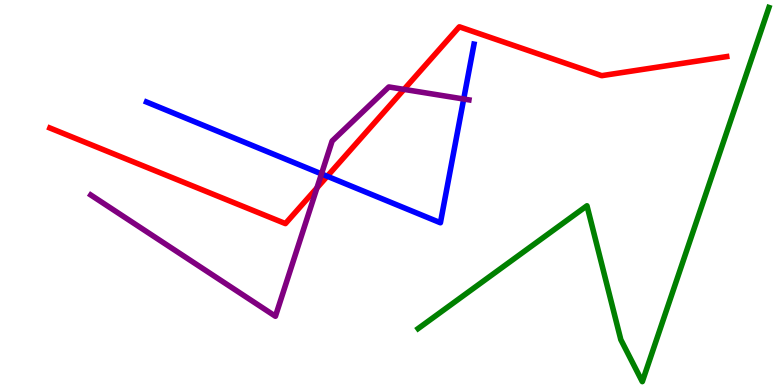[{'lines': ['blue', 'red'], 'intersections': [{'x': 4.22, 'y': 5.42}]}, {'lines': ['green', 'red'], 'intersections': []}, {'lines': ['purple', 'red'], 'intersections': [{'x': 4.09, 'y': 5.12}, {'x': 5.21, 'y': 7.68}]}, {'lines': ['blue', 'green'], 'intersections': []}, {'lines': ['blue', 'purple'], 'intersections': [{'x': 4.15, 'y': 5.48}, {'x': 5.98, 'y': 7.43}]}, {'lines': ['green', 'purple'], 'intersections': []}]